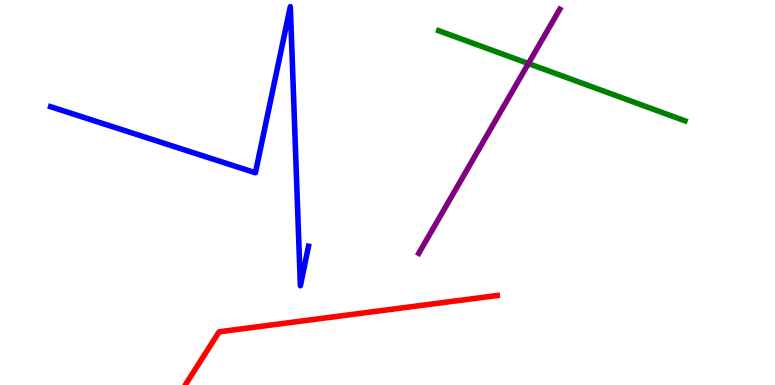[{'lines': ['blue', 'red'], 'intersections': []}, {'lines': ['green', 'red'], 'intersections': []}, {'lines': ['purple', 'red'], 'intersections': []}, {'lines': ['blue', 'green'], 'intersections': []}, {'lines': ['blue', 'purple'], 'intersections': []}, {'lines': ['green', 'purple'], 'intersections': [{'x': 6.82, 'y': 8.35}]}]